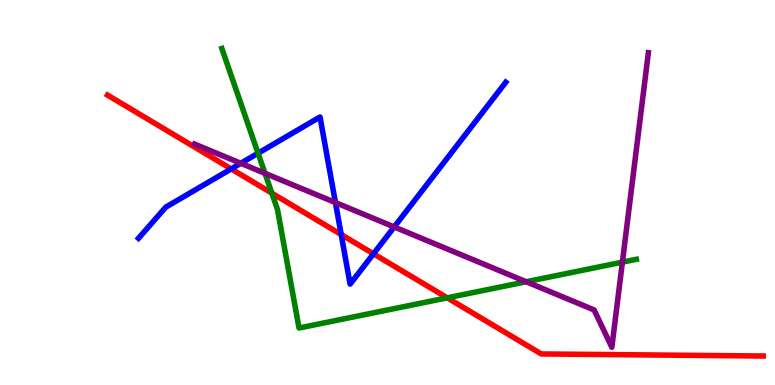[{'lines': ['blue', 'red'], 'intersections': [{'x': 2.98, 'y': 5.61}, {'x': 4.4, 'y': 3.91}, {'x': 4.82, 'y': 3.41}]}, {'lines': ['green', 'red'], 'intersections': [{'x': 3.51, 'y': 4.98}, {'x': 5.77, 'y': 2.26}]}, {'lines': ['purple', 'red'], 'intersections': []}, {'lines': ['blue', 'green'], 'intersections': [{'x': 3.33, 'y': 6.02}]}, {'lines': ['blue', 'purple'], 'intersections': [{'x': 3.11, 'y': 5.76}, {'x': 4.33, 'y': 4.74}, {'x': 5.09, 'y': 4.11}]}, {'lines': ['green', 'purple'], 'intersections': [{'x': 3.42, 'y': 5.5}, {'x': 6.79, 'y': 2.68}, {'x': 8.03, 'y': 3.19}]}]